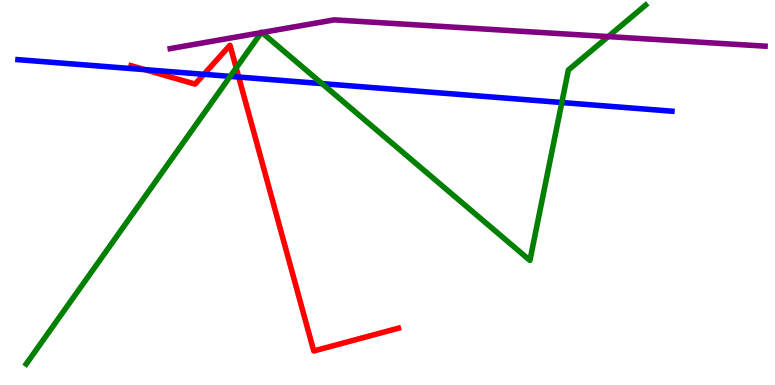[{'lines': ['blue', 'red'], 'intersections': [{'x': 1.87, 'y': 8.19}, {'x': 2.63, 'y': 8.07}, {'x': 3.08, 'y': 8.0}]}, {'lines': ['green', 'red'], 'intersections': [{'x': 3.05, 'y': 8.24}]}, {'lines': ['purple', 'red'], 'intersections': []}, {'lines': ['blue', 'green'], 'intersections': [{'x': 2.97, 'y': 8.02}, {'x': 4.16, 'y': 7.83}, {'x': 7.25, 'y': 7.34}]}, {'lines': ['blue', 'purple'], 'intersections': []}, {'lines': ['green', 'purple'], 'intersections': [{'x': 3.37, 'y': 9.15}, {'x': 3.38, 'y': 9.16}, {'x': 7.85, 'y': 9.05}]}]